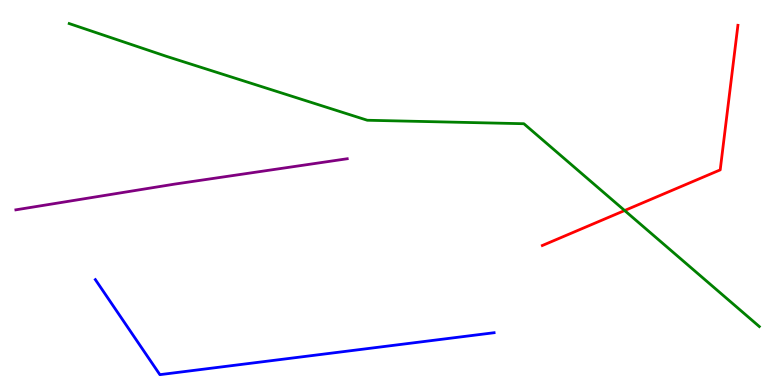[{'lines': ['blue', 'red'], 'intersections': []}, {'lines': ['green', 'red'], 'intersections': [{'x': 8.06, 'y': 4.53}]}, {'lines': ['purple', 'red'], 'intersections': []}, {'lines': ['blue', 'green'], 'intersections': []}, {'lines': ['blue', 'purple'], 'intersections': []}, {'lines': ['green', 'purple'], 'intersections': []}]